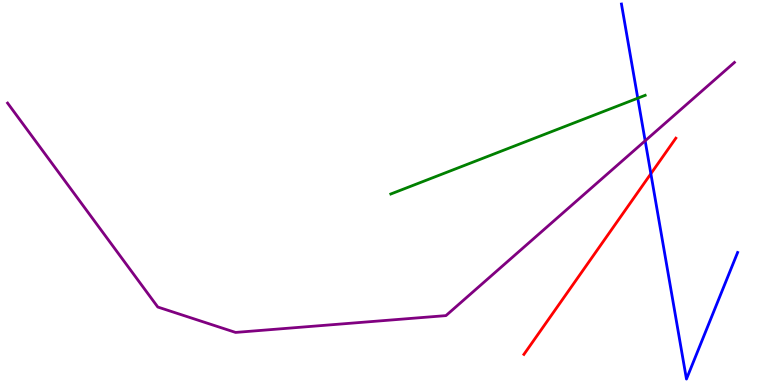[{'lines': ['blue', 'red'], 'intersections': [{'x': 8.4, 'y': 5.49}]}, {'lines': ['green', 'red'], 'intersections': []}, {'lines': ['purple', 'red'], 'intersections': []}, {'lines': ['blue', 'green'], 'intersections': [{'x': 8.23, 'y': 7.45}]}, {'lines': ['blue', 'purple'], 'intersections': [{'x': 8.32, 'y': 6.34}]}, {'lines': ['green', 'purple'], 'intersections': []}]